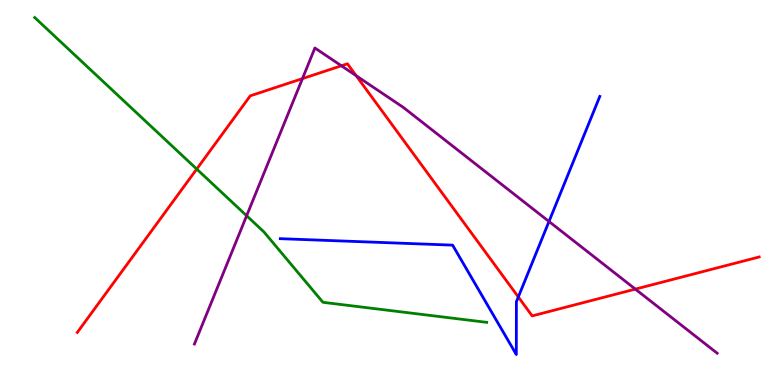[{'lines': ['blue', 'red'], 'intersections': [{'x': 6.69, 'y': 2.29}]}, {'lines': ['green', 'red'], 'intersections': [{'x': 2.54, 'y': 5.61}]}, {'lines': ['purple', 'red'], 'intersections': [{'x': 3.9, 'y': 7.96}, {'x': 4.4, 'y': 8.29}, {'x': 4.6, 'y': 8.03}, {'x': 8.2, 'y': 2.49}]}, {'lines': ['blue', 'green'], 'intersections': []}, {'lines': ['blue', 'purple'], 'intersections': [{'x': 7.08, 'y': 4.25}]}, {'lines': ['green', 'purple'], 'intersections': [{'x': 3.18, 'y': 4.4}]}]